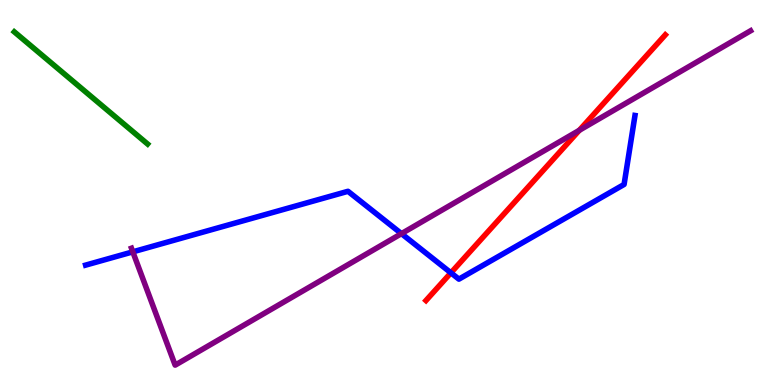[{'lines': ['blue', 'red'], 'intersections': [{'x': 5.82, 'y': 2.91}]}, {'lines': ['green', 'red'], 'intersections': []}, {'lines': ['purple', 'red'], 'intersections': [{'x': 7.48, 'y': 6.62}]}, {'lines': ['blue', 'green'], 'intersections': []}, {'lines': ['blue', 'purple'], 'intersections': [{'x': 1.71, 'y': 3.46}, {'x': 5.18, 'y': 3.93}]}, {'lines': ['green', 'purple'], 'intersections': []}]